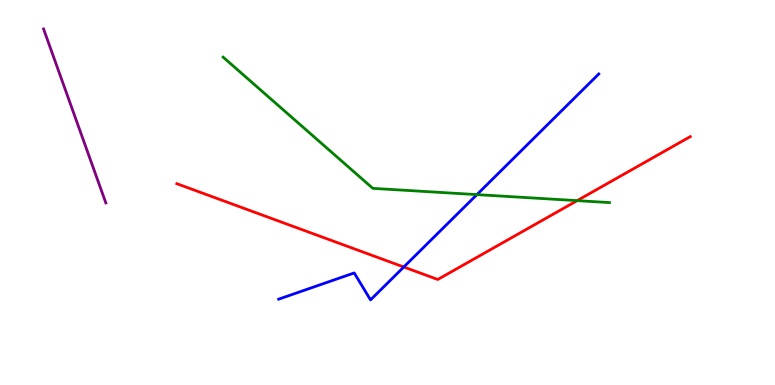[{'lines': ['blue', 'red'], 'intersections': [{'x': 5.21, 'y': 3.06}]}, {'lines': ['green', 'red'], 'intersections': [{'x': 7.45, 'y': 4.79}]}, {'lines': ['purple', 'red'], 'intersections': []}, {'lines': ['blue', 'green'], 'intersections': [{'x': 6.15, 'y': 4.95}]}, {'lines': ['blue', 'purple'], 'intersections': []}, {'lines': ['green', 'purple'], 'intersections': []}]